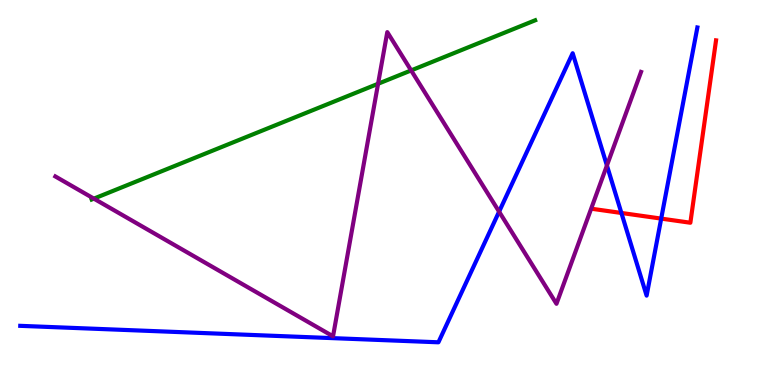[{'lines': ['blue', 'red'], 'intersections': [{'x': 8.02, 'y': 4.47}, {'x': 8.53, 'y': 4.32}]}, {'lines': ['green', 'red'], 'intersections': []}, {'lines': ['purple', 'red'], 'intersections': []}, {'lines': ['blue', 'green'], 'intersections': []}, {'lines': ['blue', 'purple'], 'intersections': [{'x': 6.44, 'y': 4.5}, {'x': 7.83, 'y': 5.7}]}, {'lines': ['green', 'purple'], 'intersections': [{'x': 1.21, 'y': 4.84}, {'x': 4.88, 'y': 7.82}, {'x': 5.31, 'y': 8.17}]}]